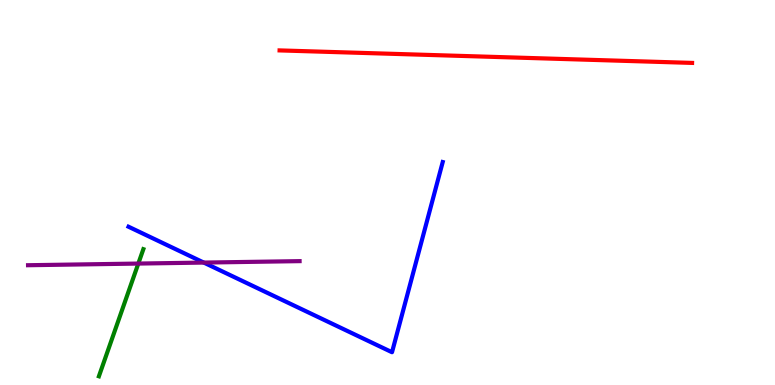[{'lines': ['blue', 'red'], 'intersections': []}, {'lines': ['green', 'red'], 'intersections': []}, {'lines': ['purple', 'red'], 'intersections': []}, {'lines': ['blue', 'green'], 'intersections': []}, {'lines': ['blue', 'purple'], 'intersections': [{'x': 2.63, 'y': 3.18}]}, {'lines': ['green', 'purple'], 'intersections': [{'x': 1.78, 'y': 3.15}]}]